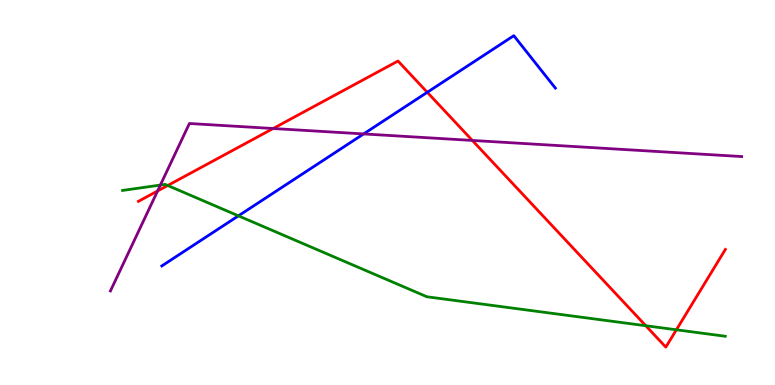[{'lines': ['blue', 'red'], 'intersections': [{'x': 5.51, 'y': 7.6}]}, {'lines': ['green', 'red'], 'intersections': [{'x': 2.16, 'y': 5.18}, {'x': 8.33, 'y': 1.54}, {'x': 8.73, 'y': 1.43}]}, {'lines': ['purple', 'red'], 'intersections': [{'x': 2.03, 'y': 5.04}, {'x': 3.52, 'y': 6.66}, {'x': 6.09, 'y': 6.35}]}, {'lines': ['blue', 'green'], 'intersections': [{'x': 3.08, 'y': 4.39}]}, {'lines': ['blue', 'purple'], 'intersections': [{'x': 4.69, 'y': 6.52}]}, {'lines': ['green', 'purple'], 'intersections': [{'x': 2.07, 'y': 5.19}]}]